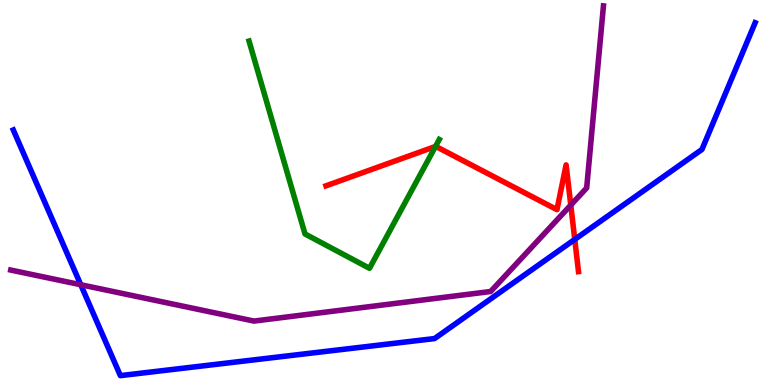[{'lines': ['blue', 'red'], 'intersections': [{'x': 7.42, 'y': 3.78}]}, {'lines': ['green', 'red'], 'intersections': [{'x': 5.62, 'y': 6.2}]}, {'lines': ['purple', 'red'], 'intersections': [{'x': 7.36, 'y': 4.67}]}, {'lines': ['blue', 'green'], 'intersections': []}, {'lines': ['blue', 'purple'], 'intersections': [{'x': 1.04, 'y': 2.6}]}, {'lines': ['green', 'purple'], 'intersections': []}]